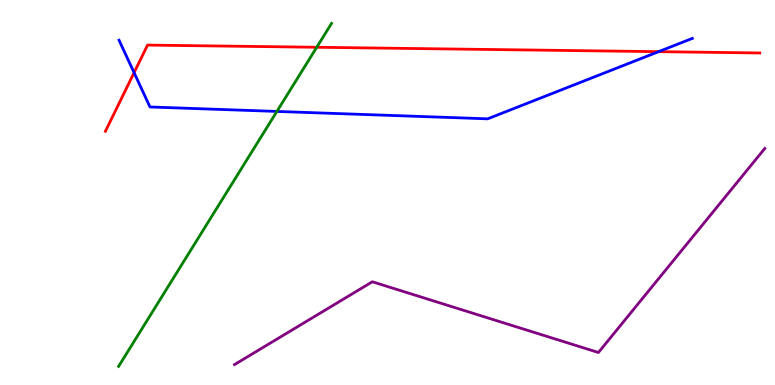[{'lines': ['blue', 'red'], 'intersections': [{'x': 1.73, 'y': 8.11}, {'x': 8.5, 'y': 8.66}]}, {'lines': ['green', 'red'], 'intersections': [{'x': 4.09, 'y': 8.77}]}, {'lines': ['purple', 'red'], 'intersections': []}, {'lines': ['blue', 'green'], 'intersections': [{'x': 3.57, 'y': 7.11}]}, {'lines': ['blue', 'purple'], 'intersections': []}, {'lines': ['green', 'purple'], 'intersections': []}]